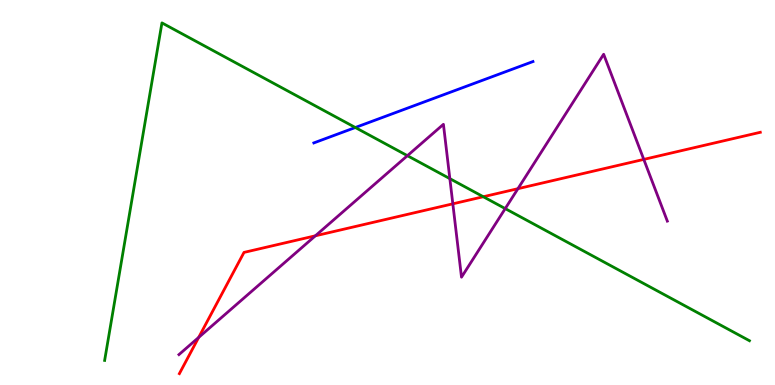[{'lines': ['blue', 'red'], 'intersections': []}, {'lines': ['green', 'red'], 'intersections': [{'x': 6.24, 'y': 4.89}]}, {'lines': ['purple', 'red'], 'intersections': [{'x': 2.56, 'y': 1.24}, {'x': 4.07, 'y': 3.88}, {'x': 5.84, 'y': 4.71}, {'x': 6.68, 'y': 5.1}, {'x': 8.31, 'y': 5.86}]}, {'lines': ['blue', 'green'], 'intersections': [{'x': 4.58, 'y': 6.69}]}, {'lines': ['blue', 'purple'], 'intersections': []}, {'lines': ['green', 'purple'], 'intersections': [{'x': 5.26, 'y': 5.96}, {'x': 5.8, 'y': 5.36}, {'x': 6.52, 'y': 4.58}]}]